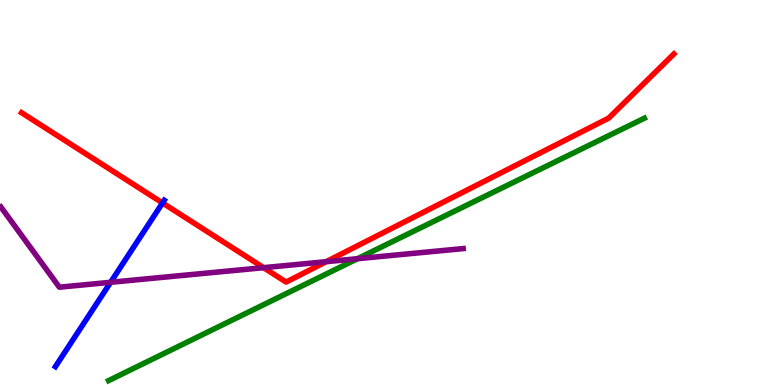[{'lines': ['blue', 'red'], 'intersections': [{'x': 2.1, 'y': 4.73}]}, {'lines': ['green', 'red'], 'intersections': []}, {'lines': ['purple', 'red'], 'intersections': [{'x': 3.4, 'y': 3.05}, {'x': 4.21, 'y': 3.2}]}, {'lines': ['blue', 'green'], 'intersections': []}, {'lines': ['blue', 'purple'], 'intersections': [{'x': 1.43, 'y': 2.67}]}, {'lines': ['green', 'purple'], 'intersections': [{'x': 4.61, 'y': 3.28}]}]